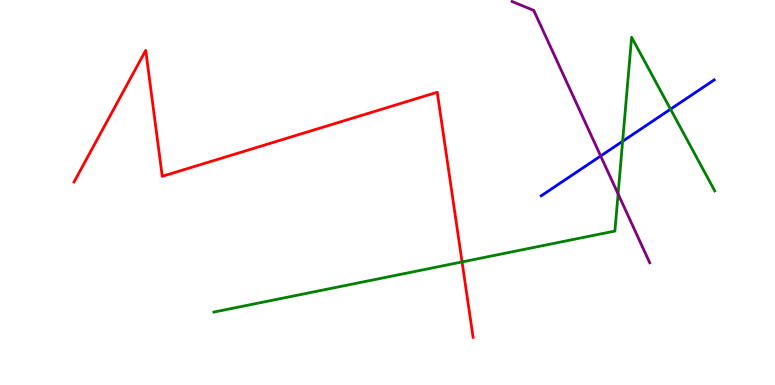[{'lines': ['blue', 'red'], 'intersections': []}, {'lines': ['green', 'red'], 'intersections': [{'x': 5.96, 'y': 3.2}]}, {'lines': ['purple', 'red'], 'intersections': []}, {'lines': ['blue', 'green'], 'intersections': [{'x': 8.03, 'y': 6.33}, {'x': 8.65, 'y': 7.16}]}, {'lines': ['blue', 'purple'], 'intersections': [{'x': 7.75, 'y': 5.95}]}, {'lines': ['green', 'purple'], 'intersections': [{'x': 7.98, 'y': 4.96}]}]